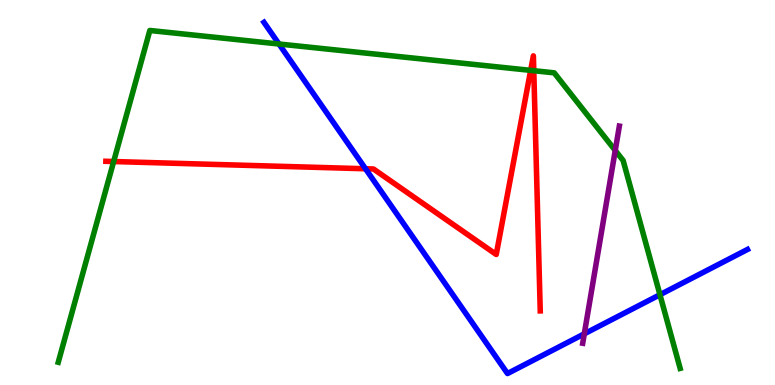[{'lines': ['blue', 'red'], 'intersections': [{'x': 4.72, 'y': 5.62}]}, {'lines': ['green', 'red'], 'intersections': [{'x': 1.47, 'y': 5.8}, {'x': 6.85, 'y': 8.17}, {'x': 6.89, 'y': 8.16}]}, {'lines': ['purple', 'red'], 'intersections': []}, {'lines': ['blue', 'green'], 'intersections': [{'x': 3.6, 'y': 8.86}, {'x': 8.52, 'y': 2.35}]}, {'lines': ['blue', 'purple'], 'intersections': [{'x': 7.54, 'y': 1.33}]}, {'lines': ['green', 'purple'], 'intersections': [{'x': 7.94, 'y': 6.09}]}]